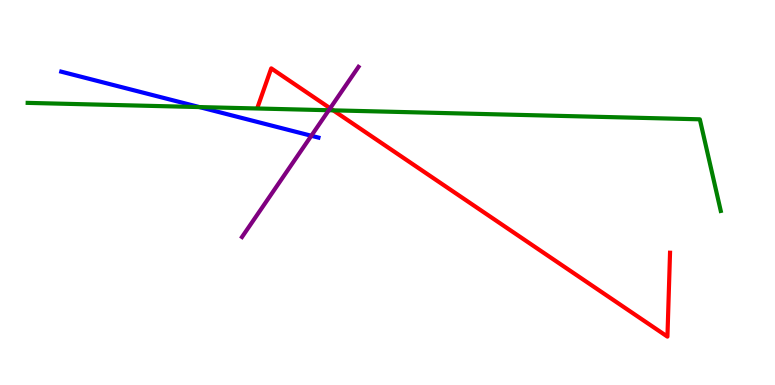[{'lines': ['blue', 'red'], 'intersections': []}, {'lines': ['green', 'red'], 'intersections': [{'x': 4.3, 'y': 7.13}]}, {'lines': ['purple', 'red'], 'intersections': [{'x': 4.26, 'y': 7.19}]}, {'lines': ['blue', 'green'], 'intersections': [{'x': 2.57, 'y': 7.22}]}, {'lines': ['blue', 'purple'], 'intersections': [{'x': 4.02, 'y': 6.47}]}, {'lines': ['green', 'purple'], 'intersections': [{'x': 4.24, 'y': 7.14}]}]